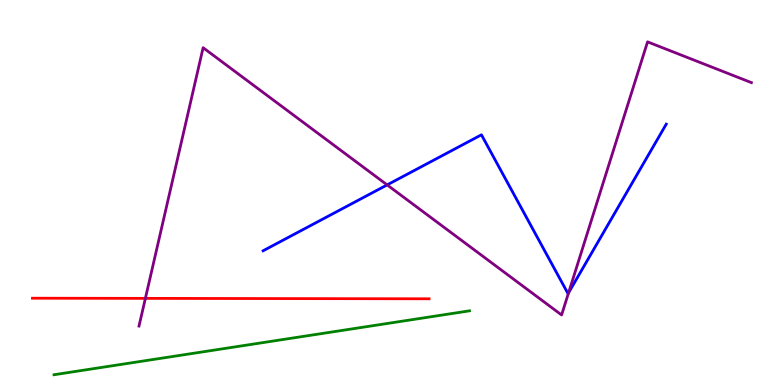[{'lines': ['blue', 'red'], 'intersections': []}, {'lines': ['green', 'red'], 'intersections': []}, {'lines': ['purple', 'red'], 'intersections': [{'x': 1.88, 'y': 2.25}]}, {'lines': ['blue', 'green'], 'intersections': []}, {'lines': ['blue', 'purple'], 'intersections': [{'x': 5.0, 'y': 5.2}, {'x': 7.34, 'y': 2.4}]}, {'lines': ['green', 'purple'], 'intersections': []}]